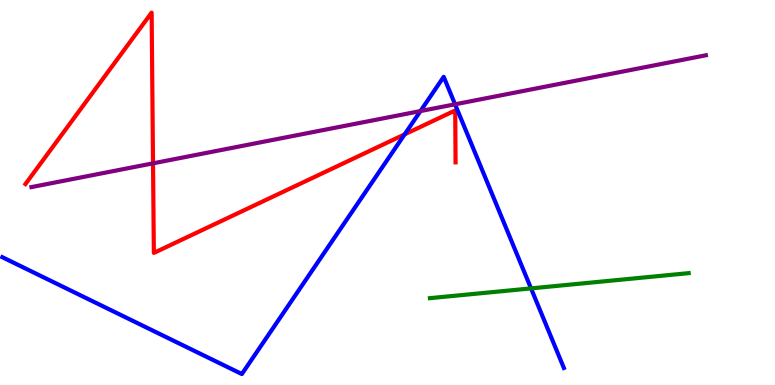[{'lines': ['blue', 'red'], 'intersections': [{'x': 5.22, 'y': 6.51}]}, {'lines': ['green', 'red'], 'intersections': []}, {'lines': ['purple', 'red'], 'intersections': [{'x': 1.97, 'y': 5.76}]}, {'lines': ['blue', 'green'], 'intersections': [{'x': 6.85, 'y': 2.51}]}, {'lines': ['blue', 'purple'], 'intersections': [{'x': 5.43, 'y': 7.12}, {'x': 5.87, 'y': 7.29}]}, {'lines': ['green', 'purple'], 'intersections': []}]